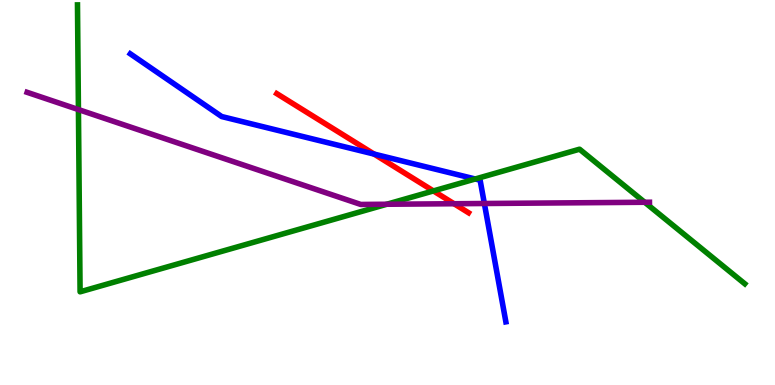[{'lines': ['blue', 'red'], 'intersections': [{'x': 4.83, 'y': 6.0}]}, {'lines': ['green', 'red'], 'intersections': [{'x': 5.59, 'y': 5.04}]}, {'lines': ['purple', 'red'], 'intersections': [{'x': 5.86, 'y': 4.71}]}, {'lines': ['blue', 'green'], 'intersections': [{'x': 6.13, 'y': 5.35}]}, {'lines': ['blue', 'purple'], 'intersections': [{'x': 6.25, 'y': 4.71}]}, {'lines': ['green', 'purple'], 'intersections': [{'x': 1.01, 'y': 7.15}, {'x': 4.99, 'y': 4.69}, {'x': 8.32, 'y': 4.75}]}]